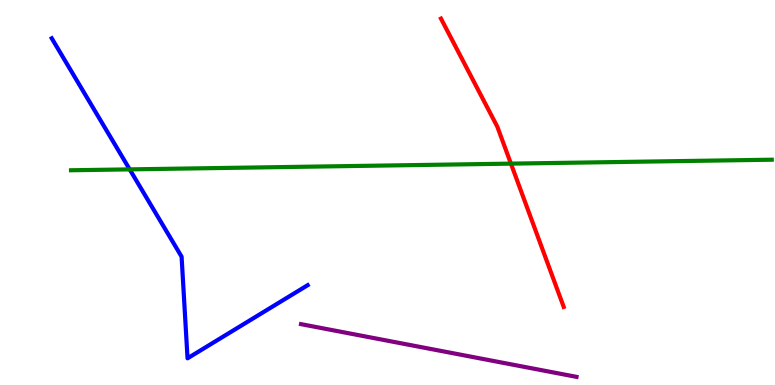[{'lines': ['blue', 'red'], 'intersections': []}, {'lines': ['green', 'red'], 'intersections': [{'x': 6.59, 'y': 5.75}]}, {'lines': ['purple', 'red'], 'intersections': []}, {'lines': ['blue', 'green'], 'intersections': [{'x': 1.67, 'y': 5.6}]}, {'lines': ['blue', 'purple'], 'intersections': []}, {'lines': ['green', 'purple'], 'intersections': []}]